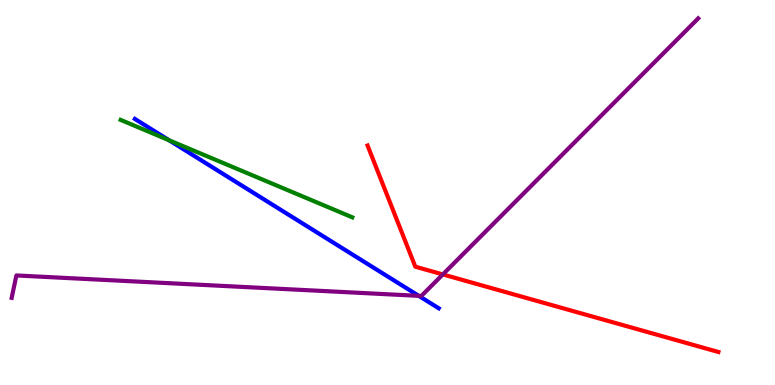[{'lines': ['blue', 'red'], 'intersections': []}, {'lines': ['green', 'red'], 'intersections': []}, {'lines': ['purple', 'red'], 'intersections': [{'x': 5.71, 'y': 2.87}]}, {'lines': ['blue', 'green'], 'intersections': [{'x': 2.18, 'y': 6.36}]}, {'lines': ['blue', 'purple'], 'intersections': [{'x': 5.4, 'y': 2.32}]}, {'lines': ['green', 'purple'], 'intersections': []}]